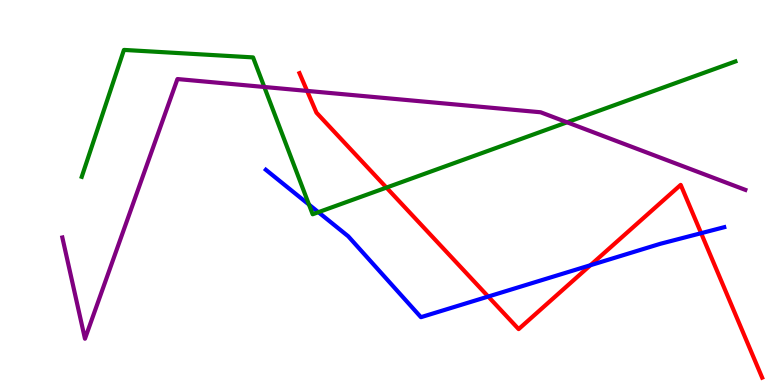[{'lines': ['blue', 'red'], 'intersections': [{'x': 6.3, 'y': 2.3}, {'x': 7.62, 'y': 3.11}, {'x': 9.05, 'y': 3.94}]}, {'lines': ['green', 'red'], 'intersections': [{'x': 4.99, 'y': 5.13}]}, {'lines': ['purple', 'red'], 'intersections': [{'x': 3.96, 'y': 7.64}]}, {'lines': ['blue', 'green'], 'intersections': [{'x': 3.99, 'y': 4.69}, {'x': 4.11, 'y': 4.49}]}, {'lines': ['blue', 'purple'], 'intersections': []}, {'lines': ['green', 'purple'], 'intersections': [{'x': 3.41, 'y': 7.74}, {'x': 7.32, 'y': 6.82}]}]